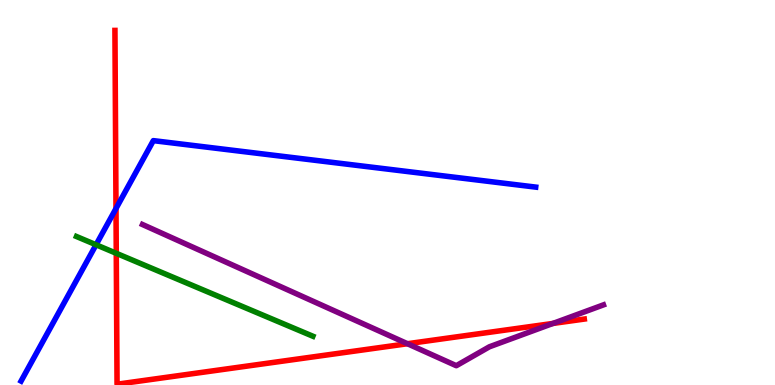[{'lines': ['blue', 'red'], 'intersections': [{'x': 1.5, 'y': 4.58}]}, {'lines': ['green', 'red'], 'intersections': [{'x': 1.5, 'y': 3.42}]}, {'lines': ['purple', 'red'], 'intersections': [{'x': 5.26, 'y': 1.07}, {'x': 7.13, 'y': 1.6}]}, {'lines': ['blue', 'green'], 'intersections': [{'x': 1.24, 'y': 3.64}]}, {'lines': ['blue', 'purple'], 'intersections': []}, {'lines': ['green', 'purple'], 'intersections': []}]